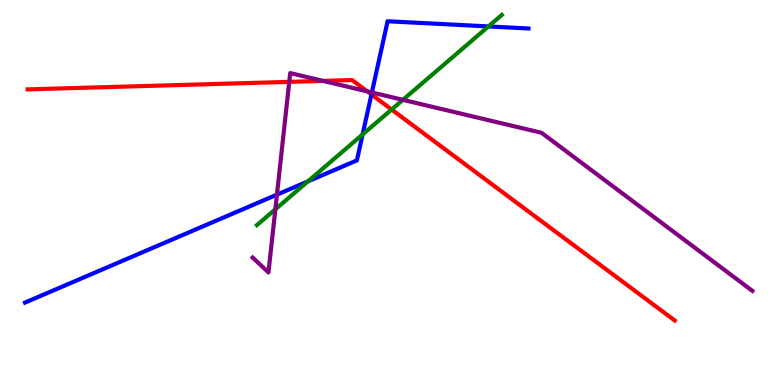[{'lines': ['blue', 'red'], 'intersections': [{'x': 4.79, 'y': 7.55}]}, {'lines': ['green', 'red'], 'intersections': [{'x': 5.05, 'y': 7.16}]}, {'lines': ['purple', 'red'], 'intersections': [{'x': 3.73, 'y': 7.87}, {'x': 4.17, 'y': 7.9}, {'x': 4.74, 'y': 7.63}]}, {'lines': ['blue', 'green'], 'intersections': [{'x': 3.97, 'y': 5.29}, {'x': 4.68, 'y': 6.51}, {'x': 6.3, 'y': 9.31}]}, {'lines': ['blue', 'purple'], 'intersections': [{'x': 3.57, 'y': 4.94}, {'x': 4.8, 'y': 7.6}]}, {'lines': ['green', 'purple'], 'intersections': [{'x': 3.55, 'y': 4.56}, {'x': 5.2, 'y': 7.41}]}]